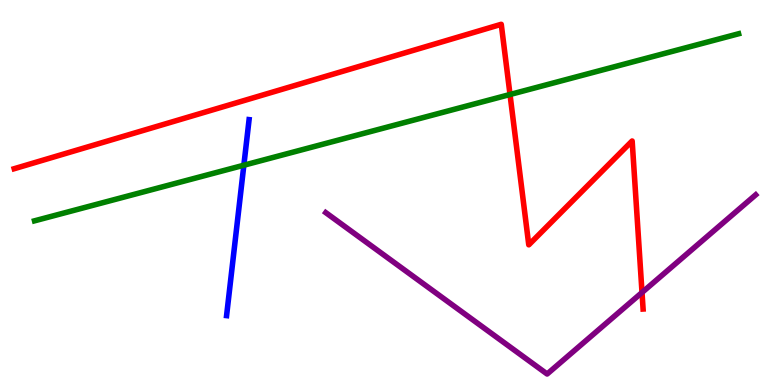[{'lines': ['blue', 'red'], 'intersections': []}, {'lines': ['green', 'red'], 'intersections': [{'x': 6.58, 'y': 7.55}]}, {'lines': ['purple', 'red'], 'intersections': [{'x': 8.28, 'y': 2.4}]}, {'lines': ['blue', 'green'], 'intersections': [{'x': 3.15, 'y': 5.71}]}, {'lines': ['blue', 'purple'], 'intersections': []}, {'lines': ['green', 'purple'], 'intersections': []}]